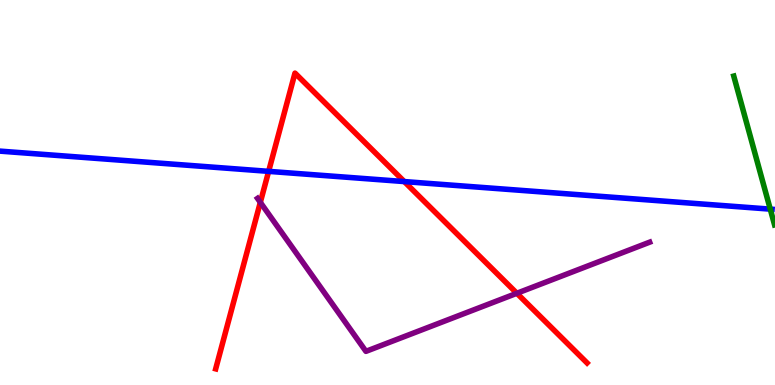[{'lines': ['blue', 'red'], 'intersections': [{'x': 3.47, 'y': 5.55}, {'x': 5.22, 'y': 5.28}]}, {'lines': ['green', 'red'], 'intersections': []}, {'lines': ['purple', 'red'], 'intersections': [{'x': 3.36, 'y': 4.74}, {'x': 6.67, 'y': 2.38}]}, {'lines': ['blue', 'green'], 'intersections': [{'x': 9.94, 'y': 4.57}]}, {'lines': ['blue', 'purple'], 'intersections': []}, {'lines': ['green', 'purple'], 'intersections': []}]